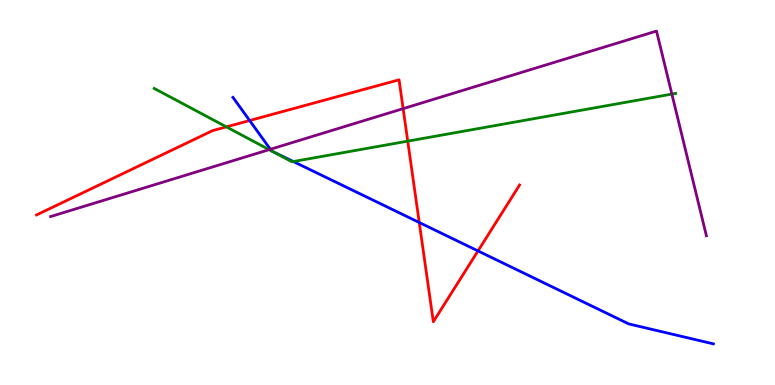[{'lines': ['blue', 'red'], 'intersections': [{'x': 3.22, 'y': 6.87}, {'x': 5.41, 'y': 4.22}, {'x': 6.17, 'y': 3.48}]}, {'lines': ['green', 'red'], 'intersections': [{'x': 2.92, 'y': 6.7}, {'x': 5.26, 'y': 6.33}]}, {'lines': ['purple', 'red'], 'intersections': [{'x': 5.2, 'y': 7.18}]}, {'lines': ['blue', 'green'], 'intersections': [{'x': 3.5, 'y': 6.08}, {'x': 3.52, 'y': 6.06}, {'x': 3.78, 'y': 5.8}]}, {'lines': ['blue', 'purple'], 'intersections': [{'x': 3.49, 'y': 6.12}]}, {'lines': ['green', 'purple'], 'intersections': [{'x': 3.47, 'y': 6.11}, {'x': 8.67, 'y': 7.56}]}]